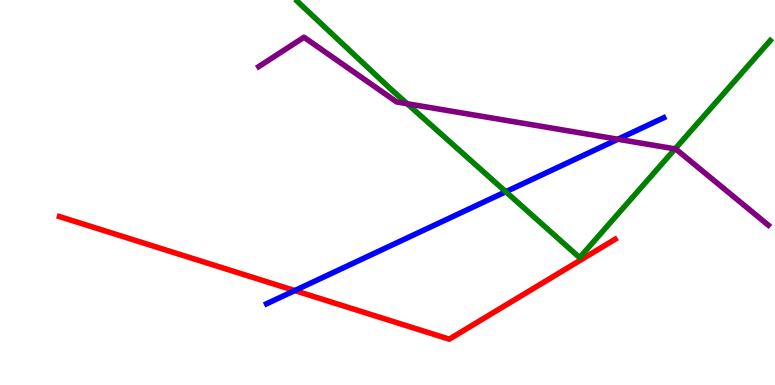[{'lines': ['blue', 'red'], 'intersections': [{'x': 3.8, 'y': 2.45}]}, {'lines': ['green', 'red'], 'intersections': []}, {'lines': ['purple', 'red'], 'intersections': []}, {'lines': ['blue', 'green'], 'intersections': [{'x': 6.53, 'y': 5.02}]}, {'lines': ['blue', 'purple'], 'intersections': [{'x': 7.97, 'y': 6.38}]}, {'lines': ['green', 'purple'], 'intersections': [{'x': 5.25, 'y': 7.31}, {'x': 8.71, 'y': 6.13}]}]